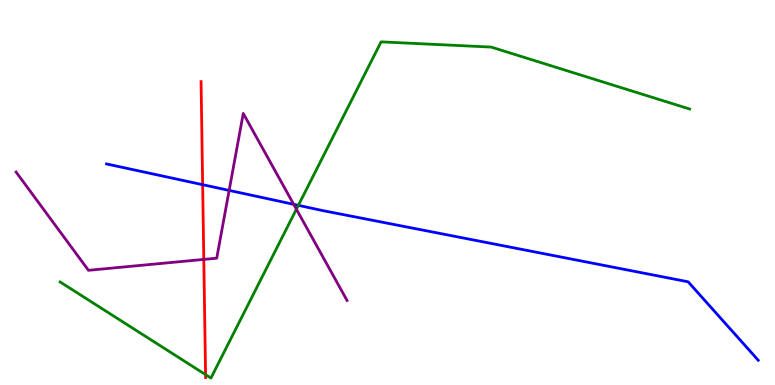[{'lines': ['blue', 'red'], 'intersections': [{'x': 2.61, 'y': 5.2}]}, {'lines': ['green', 'red'], 'intersections': [{'x': 2.65, 'y': 0.27}]}, {'lines': ['purple', 'red'], 'intersections': [{'x': 2.63, 'y': 3.26}]}, {'lines': ['blue', 'green'], 'intersections': [{'x': 3.85, 'y': 4.67}]}, {'lines': ['blue', 'purple'], 'intersections': [{'x': 2.96, 'y': 5.05}, {'x': 3.79, 'y': 4.69}]}, {'lines': ['green', 'purple'], 'intersections': [{'x': 3.82, 'y': 4.57}]}]